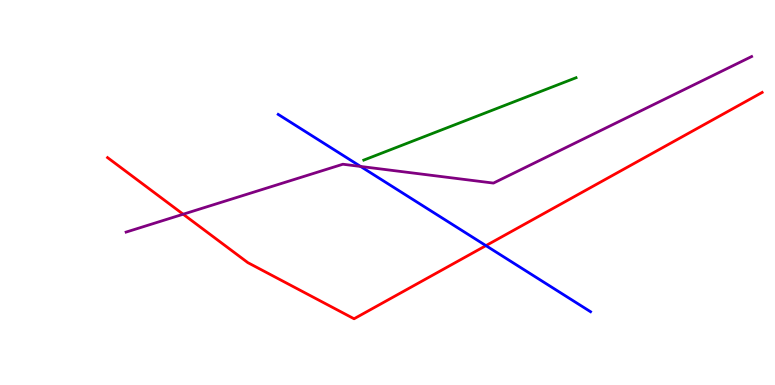[{'lines': ['blue', 'red'], 'intersections': [{'x': 6.27, 'y': 3.62}]}, {'lines': ['green', 'red'], 'intersections': []}, {'lines': ['purple', 'red'], 'intersections': [{'x': 2.36, 'y': 4.44}]}, {'lines': ['blue', 'green'], 'intersections': []}, {'lines': ['blue', 'purple'], 'intersections': [{'x': 4.65, 'y': 5.68}]}, {'lines': ['green', 'purple'], 'intersections': []}]